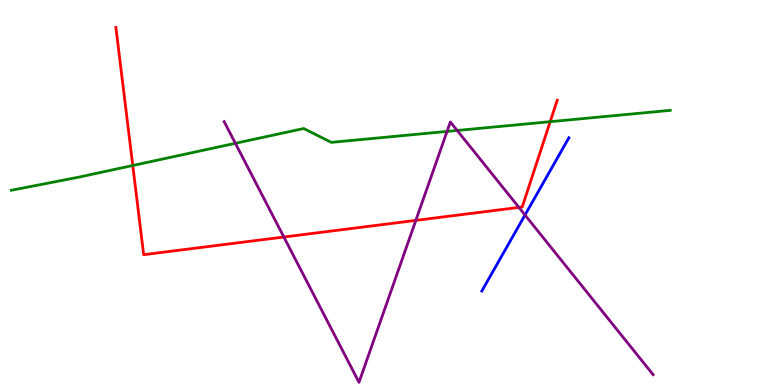[{'lines': ['blue', 'red'], 'intersections': []}, {'lines': ['green', 'red'], 'intersections': [{'x': 1.71, 'y': 5.7}, {'x': 7.1, 'y': 6.84}]}, {'lines': ['purple', 'red'], 'intersections': [{'x': 3.66, 'y': 3.84}, {'x': 5.37, 'y': 4.28}, {'x': 6.7, 'y': 4.61}]}, {'lines': ['blue', 'green'], 'intersections': []}, {'lines': ['blue', 'purple'], 'intersections': [{'x': 6.77, 'y': 4.42}]}, {'lines': ['green', 'purple'], 'intersections': [{'x': 3.04, 'y': 6.28}, {'x': 5.77, 'y': 6.59}, {'x': 5.9, 'y': 6.61}]}]